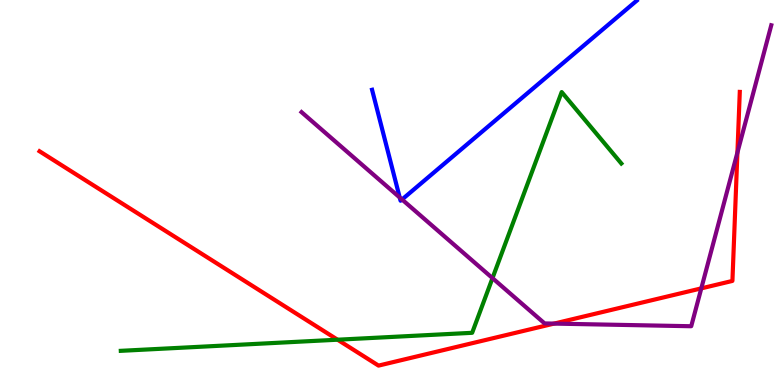[{'lines': ['blue', 'red'], 'intersections': []}, {'lines': ['green', 'red'], 'intersections': [{'x': 4.36, 'y': 1.18}]}, {'lines': ['purple', 'red'], 'intersections': [{'x': 7.15, 'y': 1.59}, {'x': 9.05, 'y': 2.51}, {'x': 9.52, 'y': 6.04}]}, {'lines': ['blue', 'green'], 'intersections': []}, {'lines': ['blue', 'purple'], 'intersections': [{'x': 5.16, 'y': 4.87}, {'x': 5.19, 'y': 4.82}]}, {'lines': ['green', 'purple'], 'intersections': [{'x': 6.35, 'y': 2.78}]}]